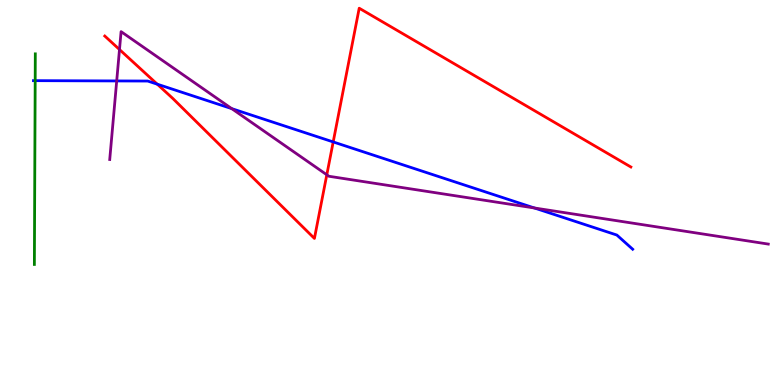[{'lines': ['blue', 'red'], 'intersections': [{'x': 2.03, 'y': 7.81}, {'x': 4.3, 'y': 6.31}]}, {'lines': ['green', 'red'], 'intersections': []}, {'lines': ['purple', 'red'], 'intersections': [{'x': 1.54, 'y': 8.71}, {'x': 4.22, 'y': 5.46}]}, {'lines': ['blue', 'green'], 'intersections': [{'x': 0.454, 'y': 7.9}]}, {'lines': ['blue', 'purple'], 'intersections': [{'x': 1.51, 'y': 7.9}, {'x': 2.99, 'y': 7.18}, {'x': 6.9, 'y': 4.6}]}, {'lines': ['green', 'purple'], 'intersections': []}]